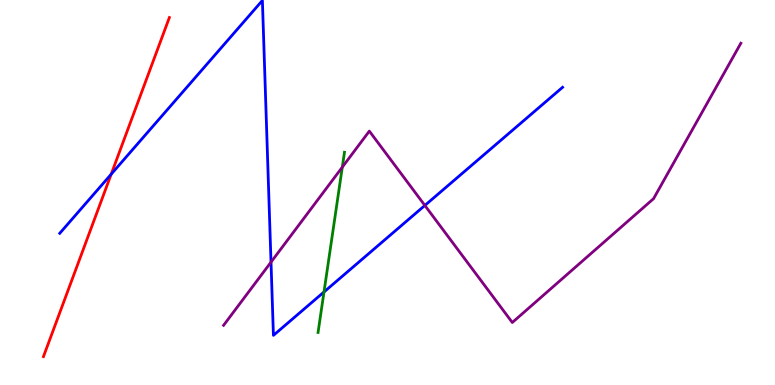[{'lines': ['blue', 'red'], 'intersections': [{'x': 1.43, 'y': 5.48}]}, {'lines': ['green', 'red'], 'intersections': []}, {'lines': ['purple', 'red'], 'intersections': []}, {'lines': ['blue', 'green'], 'intersections': [{'x': 4.18, 'y': 2.42}]}, {'lines': ['blue', 'purple'], 'intersections': [{'x': 3.5, 'y': 3.19}, {'x': 5.48, 'y': 4.66}]}, {'lines': ['green', 'purple'], 'intersections': [{'x': 4.42, 'y': 5.66}]}]